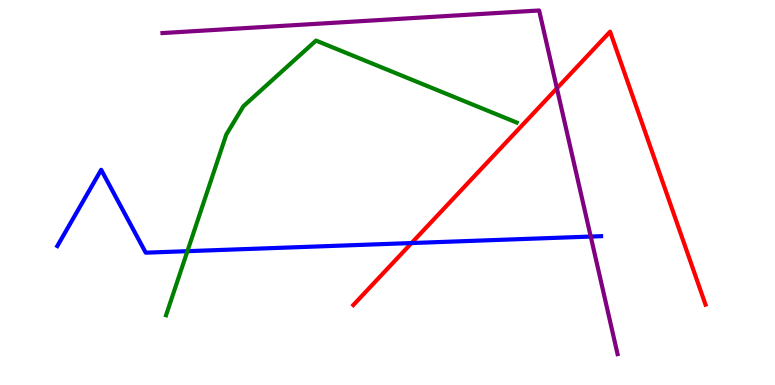[{'lines': ['blue', 'red'], 'intersections': [{'x': 5.31, 'y': 3.69}]}, {'lines': ['green', 'red'], 'intersections': []}, {'lines': ['purple', 'red'], 'intersections': [{'x': 7.19, 'y': 7.71}]}, {'lines': ['blue', 'green'], 'intersections': [{'x': 2.42, 'y': 3.48}]}, {'lines': ['blue', 'purple'], 'intersections': [{'x': 7.62, 'y': 3.86}]}, {'lines': ['green', 'purple'], 'intersections': []}]